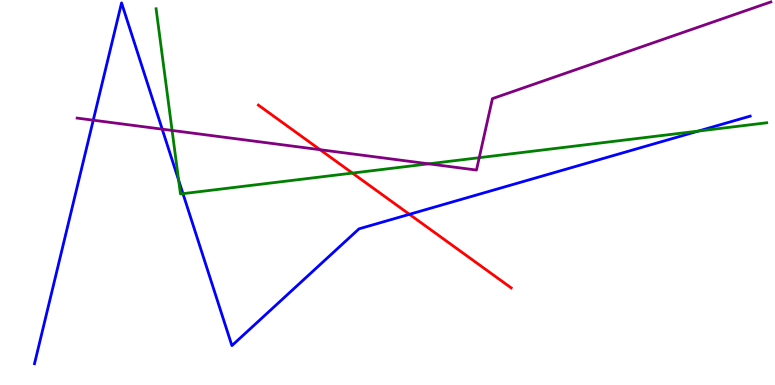[{'lines': ['blue', 'red'], 'intersections': [{'x': 5.28, 'y': 4.43}]}, {'lines': ['green', 'red'], 'intersections': [{'x': 4.55, 'y': 5.5}]}, {'lines': ['purple', 'red'], 'intersections': [{'x': 4.13, 'y': 6.11}]}, {'lines': ['blue', 'green'], 'intersections': [{'x': 2.3, 'y': 5.32}, {'x': 2.36, 'y': 4.97}, {'x': 9.01, 'y': 6.6}]}, {'lines': ['blue', 'purple'], 'intersections': [{'x': 1.2, 'y': 6.88}, {'x': 2.09, 'y': 6.65}]}, {'lines': ['green', 'purple'], 'intersections': [{'x': 2.22, 'y': 6.61}, {'x': 5.53, 'y': 5.74}, {'x': 6.18, 'y': 5.9}]}]